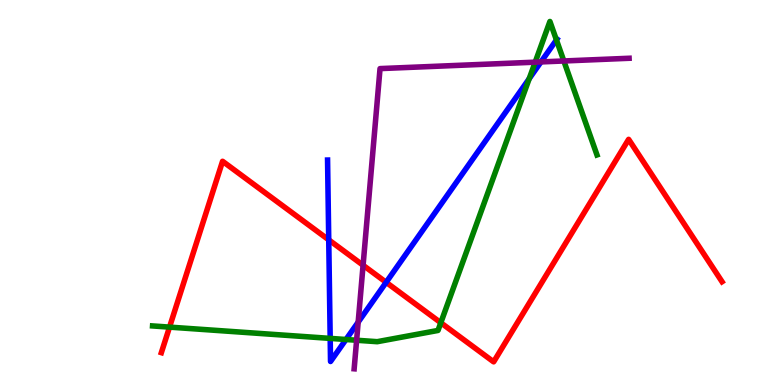[{'lines': ['blue', 'red'], 'intersections': [{'x': 4.24, 'y': 3.77}, {'x': 4.98, 'y': 2.67}]}, {'lines': ['green', 'red'], 'intersections': [{'x': 2.19, 'y': 1.5}, {'x': 5.69, 'y': 1.62}]}, {'lines': ['purple', 'red'], 'intersections': [{'x': 4.68, 'y': 3.11}]}, {'lines': ['blue', 'green'], 'intersections': [{'x': 4.26, 'y': 1.21}, {'x': 4.46, 'y': 1.18}, {'x': 6.83, 'y': 7.96}, {'x': 7.18, 'y': 8.96}]}, {'lines': ['blue', 'purple'], 'intersections': [{'x': 4.62, 'y': 1.63}, {'x': 6.98, 'y': 8.39}]}, {'lines': ['green', 'purple'], 'intersections': [{'x': 4.6, 'y': 1.16}, {'x': 6.91, 'y': 8.39}, {'x': 7.28, 'y': 8.42}]}]